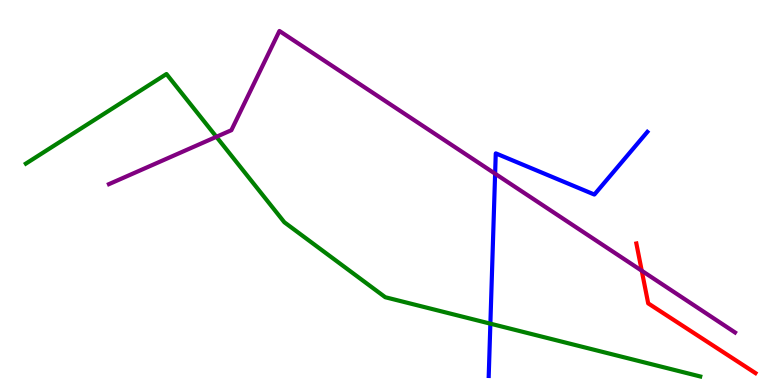[{'lines': ['blue', 'red'], 'intersections': []}, {'lines': ['green', 'red'], 'intersections': []}, {'lines': ['purple', 'red'], 'intersections': [{'x': 8.28, 'y': 2.97}]}, {'lines': ['blue', 'green'], 'intersections': [{'x': 6.33, 'y': 1.59}]}, {'lines': ['blue', 'purple'], 'intersections': [{'x': 6.39, 'y': 5.49}]}, {'lines': ['green', 'purple'], 'intersections': [{'x': 2.79, 'y': 6.45}]}]